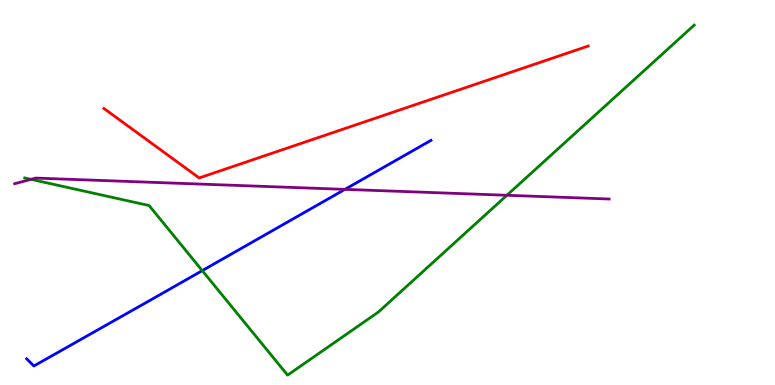[{'lines': ['blue', 'red'], 'intersections': []}, {'lines': ['green', 'red'], 'intersections': []}, {'lines': ['purple', 'red'], 'intersections': []}, {'lines': ['blue', 'green'], 'intersections': [{'x': 2.61, 'y': 2.97}]}, {'lines': ['blue', 'purple'], 'intersections': [{'x': 4.45, 'y': 5.08}]}, {'lines': ['green', 'purple'], 'intersections': [{'x': 0.4, 'y': 5.34}, {'x': 6.54, 'y': 4.93}]}]